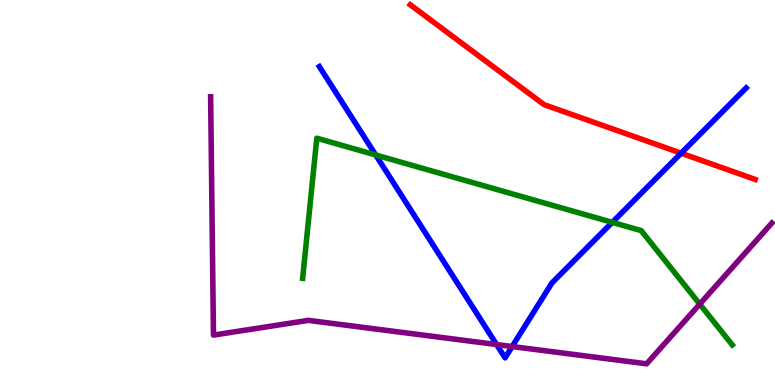[{'lines': ['blue', 'red'], 'intersections': [{'x': 8.79, 'y': 6.02}]}, {'lines': ['green', 'red'], 'intersections': []}, {'lines': ['purple', 'red'], 'intersections': []}, {'lines': ['blue', 'green'], 'intersections': [{'x': 4.85, 'y': 5.97}, {'x': 7.9, 'y': 4.22}]}, {'lines': ['blue', 'purple'], 'intersections': [{'x': 6.41, 'y': 1.05}, {'x': 6.61, 'y': 0.999}]}, {'lines': ['green', 'purple'], 'intersections': [{'x': 9.03, 'y': 2.1}]}]